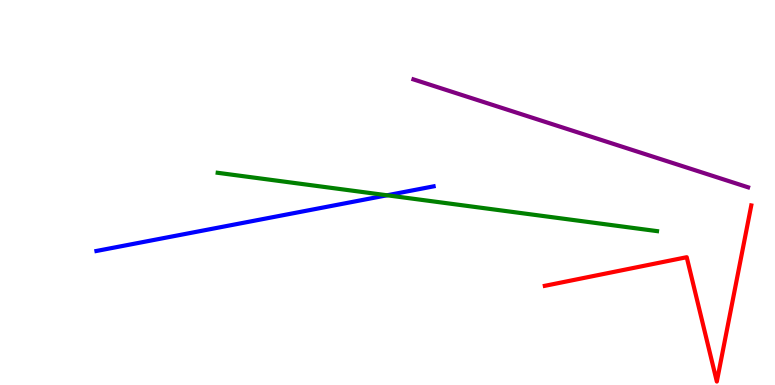[{'lines': ['blue', 'red'], 'intersections': []}, {'lines': ['green', 'red'], 'intersections': []}, {'lines': ['purple', 'red'], 'intersections': []}, {'lines': ['blue', 'green'], 'intersections': [{'x': 4.99, 'y': 4.93}]}, {'lines': ['blue', 'purple'], 'intersections': []}, {'lines': ['green', 'purple'], 'intersections': []}]